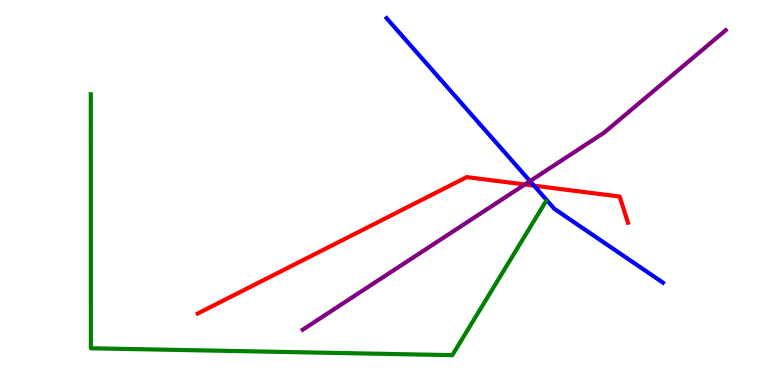[{'lines': ['blue', 'red'], 'intersections': [{'x': 6.89, 'y': 5.18}]}, {'lines': ['green', 'red'], 'intersections': []}, {'lines': ['purple', 'red'], 'intersections': [{'x': 6.77, 'y': 5.21}]}, {'lines': ['blue', 'green'], 'intersections': []}, {'lines': ['blue', 'purple'], 'intersections': [{'x': 6.84, 'y': 5.3}]}, {'lines': ['green', 'purple'], 'intersections': []}]